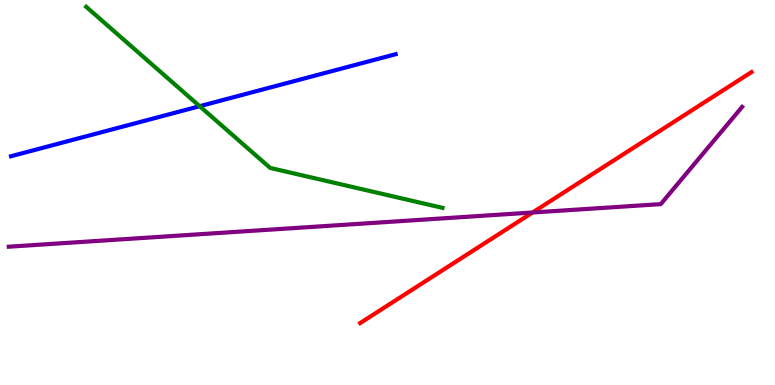[{'lines': ['blue', 'red'], 'intersections': []}, {'lines': ['green', 'red'], 'intersections': []}, {'lines': ['purple', 'red'], 'intersections': [{'x': 6.87, 'y': 4.48}]}, {'lines': ['blue', 'green'], 'intersections': [{'x': 2.58, 'y': 7.24}]}, {'lines': ['blue', 'purple'], 'intersections': []}, {'lines': ['green', 'purple'], 'intersections': []}]